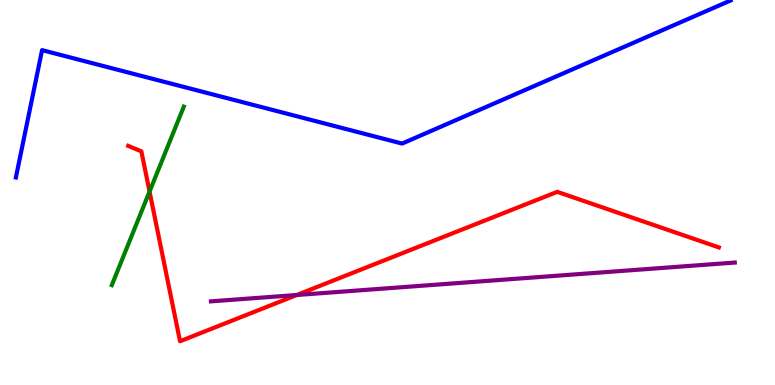[{'lines': ['blue', 'red'], 'intersections': []}, {'lines': ['green', 'red'], 'intersections': [{'x': 1.93, 'y': 5.02}]}, {'lines': ['purple', 'red'], 'intersections': [{'x': 3.83, 'y': 2.34}]}, {'lines': ['blue', 'green'], 'intersections': []}, {'lines': ['blue', 'purple'], 'intersections': []}, {'lines': ['green', 'purple'], 'intersections': []}]